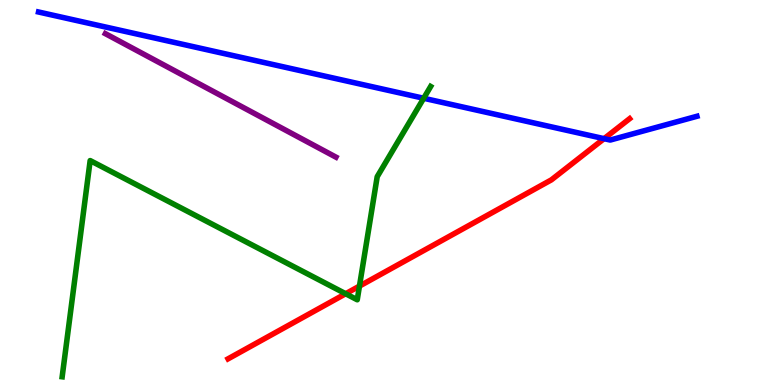[{'lines': ['blue', 'red'], 'intersections': [{'x': 7.79, 'y': 6.4}]}, {'lines': ['green', 'red'], 'intersections': [{'x': 4.46, 'y': 2.37}, {'x': 4.64, 'y': 2.57}]}, {'lines': ['purple', 'red'], 'intersections': []}, {'lines': ['blue', 'green'], 'intersections': [{'x': 5.47, 'y': 7.45}]}, {'lines': ['blue', 'purple'], 'intersections': []}, {'lines': ['green', 'purple'], 'intersections': []}]